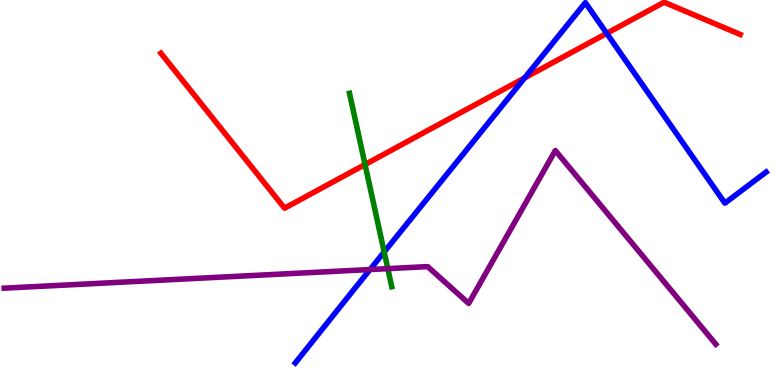[{'lines': ['blue', 'red'], 'intersections': [{'x': 6.77, 'y': 7.98}, {'x': 7.83, 'y': 9.13}]}, {'lines': ['green', 'red'], 'intersections': [{'x': 4.71, 'y': 5.73}]}, {'lines': ['purple', 'red'], 'intersections': []}, {'lines': ['blue', 'green'], 'intersections': [{'x': 4.96, 'y': 3.45}]}, {'lines': ['blue', 'purple'], 'intersections': [{'x': 4.77, 'y': 3.0}]}, {'lines': ['green', 'purple'], 'intersections': [{'x': 5.0, 'y': 3.02}]}]